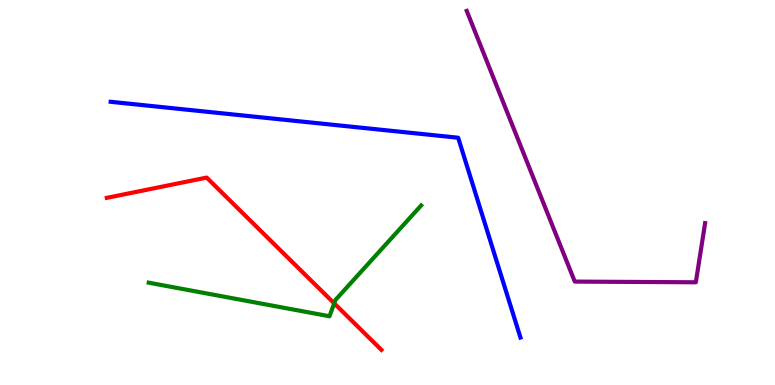[{'lines': ['blue', 'red'], 'intersections': []}, {'lines': ['green', 'red'], 'intersections': [{'x': 4.31, 'y': 2.12}]}, {'lines': ['purple', 'red'], 'intersections': []}, {'lines': ['blue', 'green'], 'intersections': []}, {'lines': ['blue', 'purple'], 'intersections': []}, {'lines': ['green', 'purple'], 'intersections': []}]